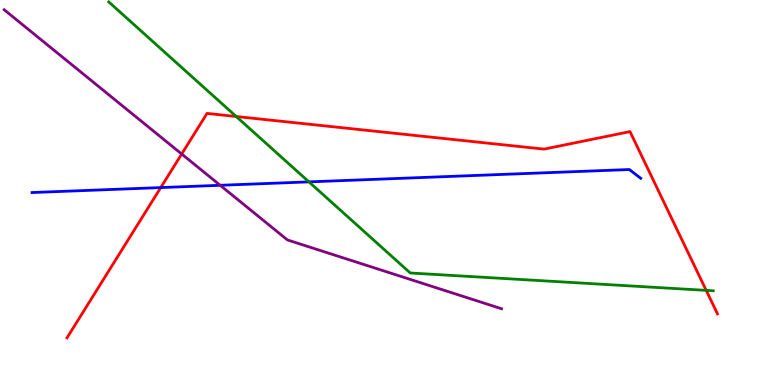[{'lines': ['blue', 'red'], 'intersections': [{'x': 2.07, 'y': 5.13}]}, {'lines': ['green', 'red'], 'intersections': [{'x': 3.05, 'y': 6.97}, {'x': 9.11, 'y': 2.46}]}, {'lines': ['purple', 'red'], 'intersections': [{'x': 2.34, 'y': 6.0}]}, {'lines': ['blue', 'green'], 'intersections': [{'x': 3.99, 'y': 5.28}]}, {'lines': ['blue', 'purple'], 'intersections': [{'x': 2.84, 'y': 5.19}]}, {'lines': ['green', 'purple'], 'intersections': []}]